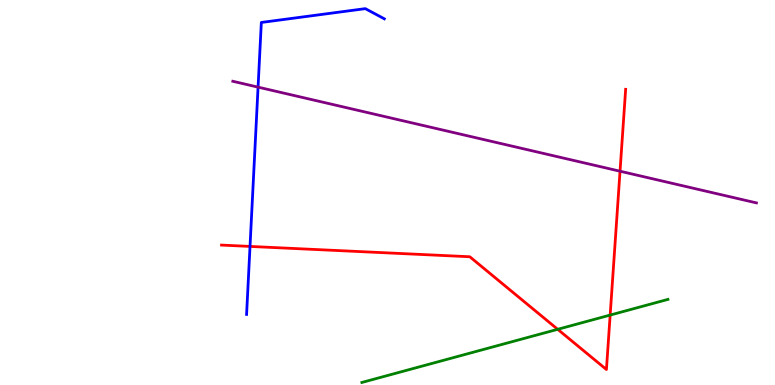[{'lines': ['blue', 'red'], 'intersections': [{'x': 3.23, 'y': 3.6}]}, {'lines': ['green', 'red'], 'intersections': [{'x': 7.2, 'y': 1.45}, {'x': 7.87, 'y': 1.82}]}, {'lines': ['purple', 'red'], 'intersections': [{'x': 8.0, 'y': 5.55}]}, {'lines': ['blue', 'green'], 'intersections': []}, {'lines': ['blue', 'purple'], 'intersections': [{'x': 3.33, 'y': 7.74}]}, {'lines': ['green', 'purple'], 'intersections': []}]